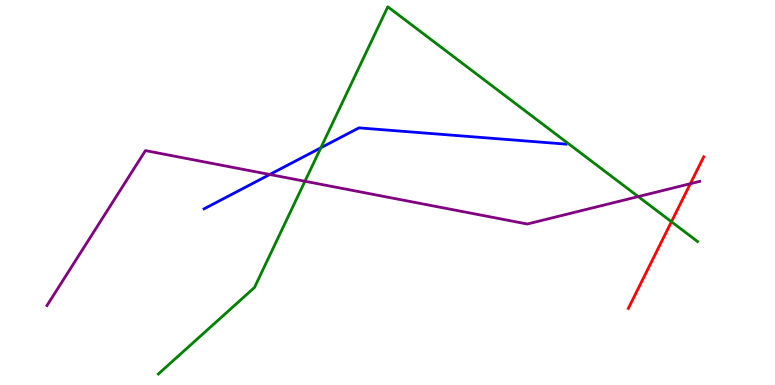[{'lines': ['blue', 'red'], 'intersections': []}, {'lines': ['green', 'red'], 'intersections': [{'x': 8.66, 'y': 4.24}]}, {'lines': ['purple', 'red'], 'intersections': [{'x': 8.91, 'y': 5.23}]}, {'lines': ['blue', 'green'], 'intersections': [{'x': 4.14, 'y': 6.16}]}, {'lines': ['blue', 'purple'], 'intersections': [{'x': 3.48, 'y': 5.47}]}, {'lines': ['green', 'purple'], 'intersections': [{'x': 3.93, 'y': 5.29}, {'x': 8.24, 'y': 4.89}]}]